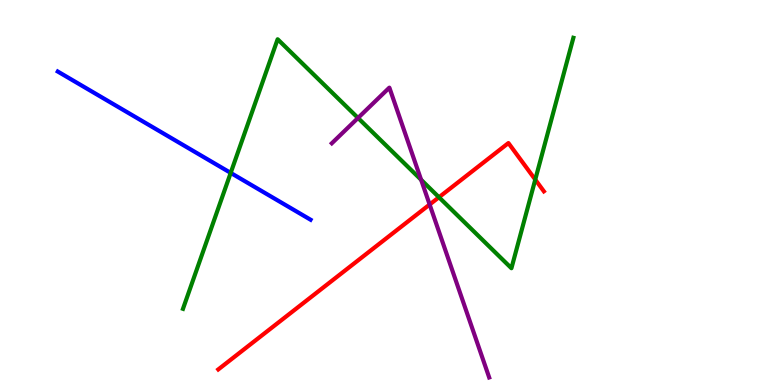[{'lines': ['blue', 'red'], 'intersections': []}, {'lines': ['green', 'red'], 'intersections': [{'x': 5.66, 'y': 4.88}, {'x': 6.91, 'y': 5.34}]}, {'lines': ['purple', 'red'], 'intersections': [{'x': 5.54, 'y': 4.69}]}, {'lines': ['blue', 'green'], 'intersections': [{'x': 2.98, 'y': 5.51}]}, {'lines': ['blue', 'purple'], 'intersections': []}, {'lines': ['green', 'purple'], 'intersections': [{'x': 4.62, 'y': 6.94}, {'x': 5.43, 'y': 5.33}]}]